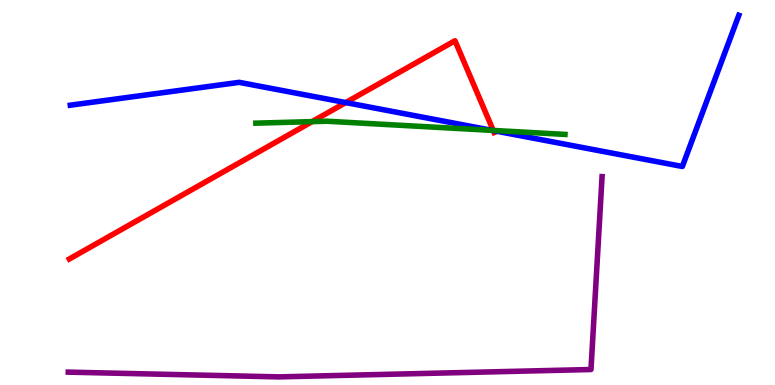[{'lines': ['blue', 'red'], 'intersections': [{'x': 4.46, 'y': 7.34}, {'x': 6.37, 'y': 6.61}]}, {'lines': ['green', 'red'], 'intersections': [{'x': 4.03, 'y': 6.84}, {'x': 6.36, 'y': 6.61}]}, {'lines': ['purple', 'red'], 'intersections': []}, {'lines': ['blue', 'green'], 'intersections': [{'x': 6.35, 'y': 6.61}]}, {'lines': ['blue', 'purple'], 'intersections': []}, {'lines': ['green', 'purple'], 'intersections': []}]